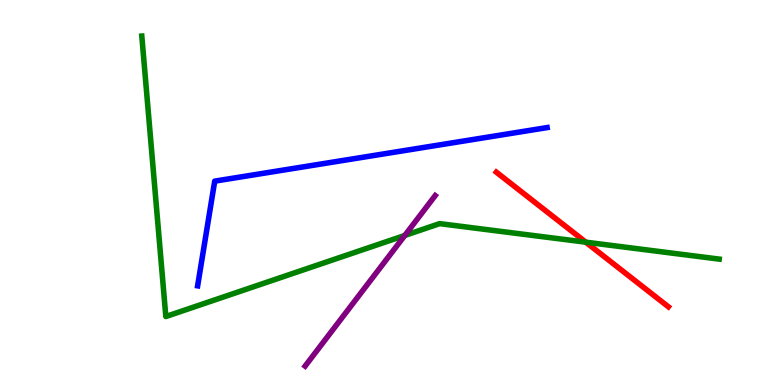[{'lines': ['blue', 'red'], 'intersections': []}, {'lines': ['green', 'red'], 'intersections': [{'x': 7.56, 'y': 3.71}]}, {'lines': ['purple', 'red'], 'intersections': []}, {'lines': ['blue', 'green'], 'intersections': []}, {'lines': ['blue', 'purple'], 'intersections': []}, {'lines': ['green', 'purple'], 'intersections': [{'x': 5.22, 'y': 3.88}]}]